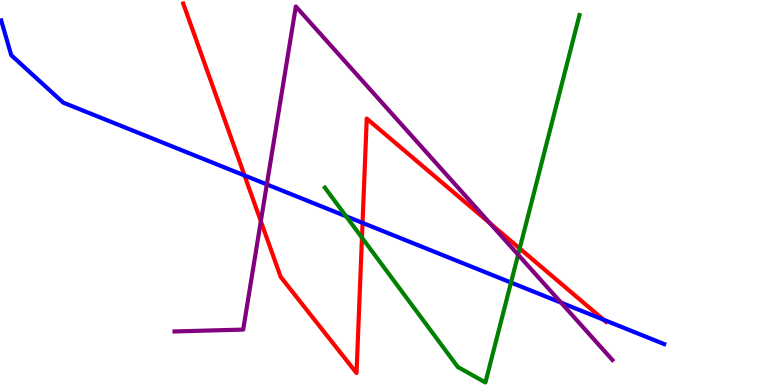[{'lines': ['blue', 'red'], 'intersections': [{'x': 3.16, 'y': 5.44}, {'x': 4.68, 'y': 4.21}, {'x': 7.79, 'y': 1.7}]}, {'lines': ['green', 'red'], 'intersections': [{'x': 4.67, 'y': 3.83}, {'x': 6.71, 'y': 3.55}]}, {'lines': ['purple', 'red'], 'intersections': [{'x': 3.37, 'y': 4.25}, {'x': 6.32, 'y': 4.2}]}, {'lines': ['blue', 'green'], 'intersections': [{'x': 4.47, 'y': 4.38}, {'x': 6.59, 'y': 2.66}]}, {'lines': ['blue', 'purple'], 'intersections': [{'x': 3.44, 'y': 5.21}, {'x': 7.24, 'y': 2.14}]}, {'lines': ['green', 'purple'], 'intersections': [{'x': 6.69, 'y': 3.38}]}]